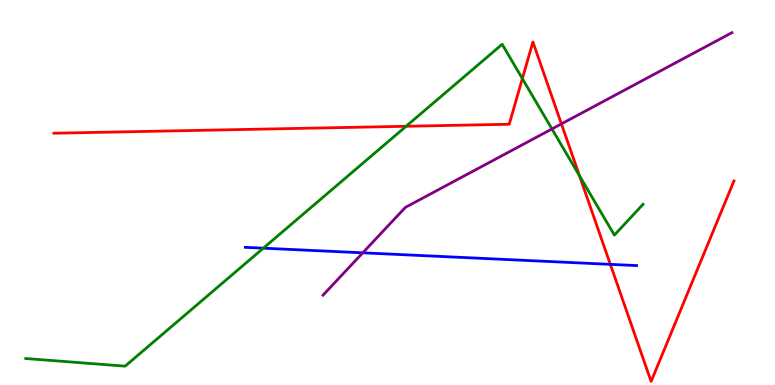[{'lines': ['blue', 'red'], 'intersections': [{'x': 7.88, 'y': 3.13}]}, {'lines': ['green', 'red'], 'intersections': [{'x': 5.24, 'y': 6.72}, {'x': 6.74, 'y': 7.96}, {'x': 7.48, 'y': 5.43}]}, {'lines': ['purple', 'red'], 'intersections': [{'x': 7.24, 'y': 6.78}]}, {'lines': ['blue', 'green'], 'intersections': [{'x': 3.4, 'y': 3.55}]}, {'lines': ['blue', 'purple'], 'intersections': [{'x': 4.68, 'y': 3.43}]}, {'lines': ['green', 'purple'], 'intersections': [{'x': 7.12, 'y': 6.65}]}]